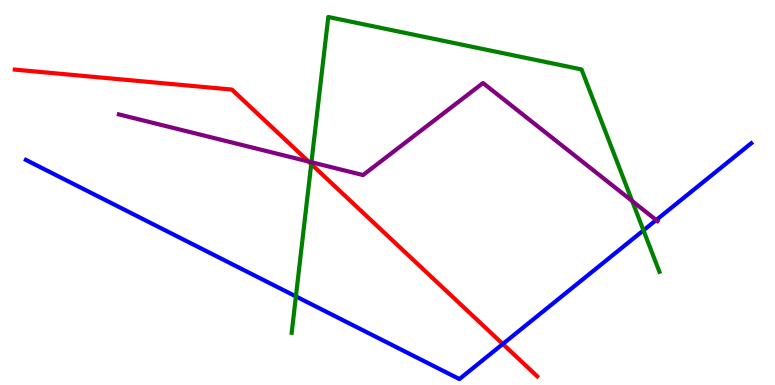[{'lines': ['blue', 'red'], 'intersections': [{'x': 6.49, 'y': 1.07}]}, {'lines': ['green', 'red'], 'intersections': [{'x': 4.02, 'y': 5.74}]}, {'lines': ['purple', 'red'], 'intersections': [{'x': 3.98, 'y': 5.81}]}, {'lines': ['blue', 'green'], 'intersections': [{'x': 3.82, 'y': 2.3}, {'x': 8.3, 'y': 4.02}]}, {'lines': ['blue', 'purple'], 'intersections': [{'x': 8.47, 'y': 4.28}]}, {'lines': ['green', 'purple'], 'intersections': [{'x': 4.02, 'y': 5.79}, {'x': 8.16, 'y': 4.78}]}]